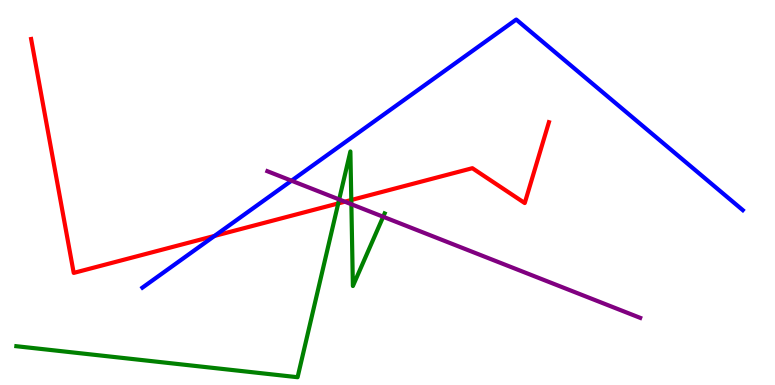[{'lines': ['blue', 'red'], 'intersections': [{'x': 2.77, 'y': 3.87}]}, {'lines': ['green', 'red'], 'intersections': [{'x': 4.36, 'y': 4.72}, {'x': 4.53, 'y': 4.81}]}, {'lines': ['purple', 'red'], 'intersections': [{'x': 4.45, 'y': 4.76}]}, {'lines': ['blue', 'green'], 'intersections': []}, {'lines': ['blue', 'purple'], 'intersections': [{'x': 3.76, 'y': 5.31}]}, {'lines': ['green', 'purple'], 'intersections': [{'x': 4.38, 'y': 4.82}, {'x': 4.53, 'y': 4.69}, {'x': 4.94, 'y': 4.37}]}]